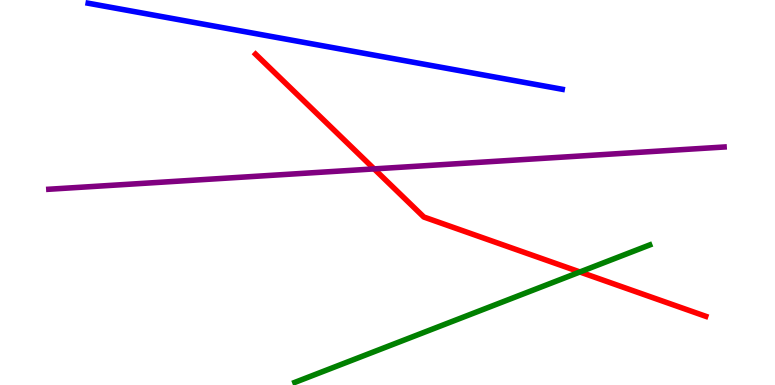[{'lines': ['blue', 'red'], 'intersections': []}, {'lines': ['green', 'red'], 'intersections': [{'x': 7.48, 'y': 2.94}]}, {'lines': ['purple', 'red'], 'intersections': [{'x': 4.83, 'y': 5.61}]}, {'lines': ['blue', 'green'], 'intersections': []}, {'lines': ['blue', 'purple'], 'intersections': []}, {'lines': ['green', 'purple'], 'intersections': []}]